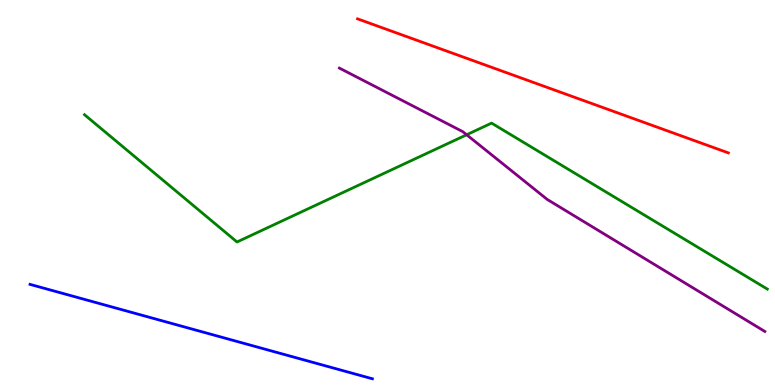[{'lines': ['blue', 'red'], 'intersections': []}, {'lines': ['green', 'red'], 'intersections': []}, {'lines': ['purple', 'red'], 'intersections': []}, {'lines': ['blue', 'green'], 'intersections': []}, {'lines': ['blue', 'purple'], 'intersections': []}, {'lines': ['green', 'purple'], 'intersections': [{'x': 6.02, 'y': 6.5}]}]